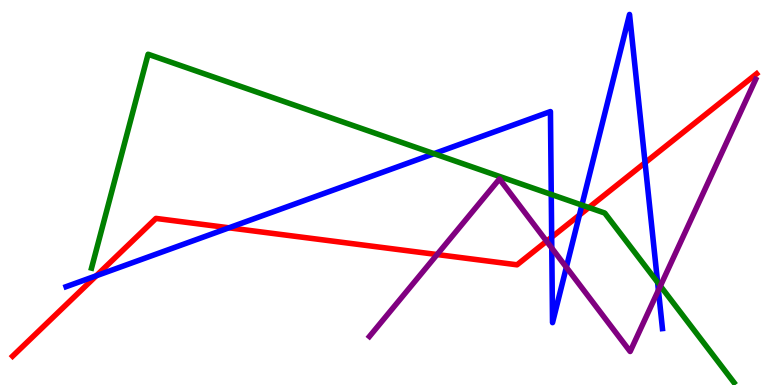[{'lines': ['blue', 'red'], 'intersections': [{'x': 1.24, 'y': 2.84}, {'x': 2.95, 'y': 4.08}, {'x': 7.12, 'y': 3.84}, {'x': 7.48, 'y': 4.41}, {'x': 8.32, 'y': 5.77}]}, {'lines': ['green', 'red'], 'intersections': [{'x': 7.6, 'y': 4.61}]}, {'lines': ['purple', 'red'], 'intersections': [{'x': 5.64, 'y': 3.39}, {'x': 7.05, 'y': 3.73}]}, {'lines': ['blue', 'green'], 'intersections': [{'x': 5.6, 'y': 6.01}, {'x': 7.11, 'y': 4.95}, {'x': 7.51, 'y': 4.67}, {'x': 8.49, 'y': 2.67}]}, {'lines': ['blue', 'purple'], 'intersections': [{'x': 7.12, 'y': 3.56}, {'x': 7.31, 'y': 3.06}, {'x': 8.5, 'y': 2.46}]}, {'lines': ['green', 'purple'], 'intersections': [{'x': 8.52, 'y': 2.57}]}]